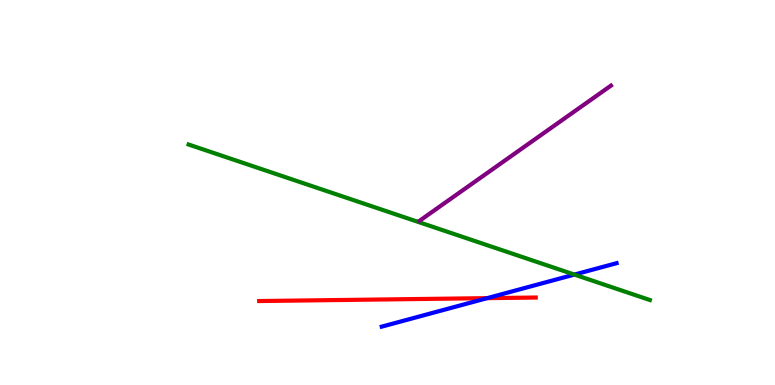[{'lines': ['blue', 'red'], 'intersections': [{'x': 6.29, 'y': 2.26}]}, {'lines': ['green', 'red'], 'intersections': []}, {'lines': ['purple', 'red'], 'intersections': []}, {'lines': ['blue', 'green'], 'intersections': [{'x': 7.41, 'y': 2.87}]}, {'lines': ['blue', 'purple'], 'intersections': []}, {'lines': ['green', 'purple'], 'intersections': []}]